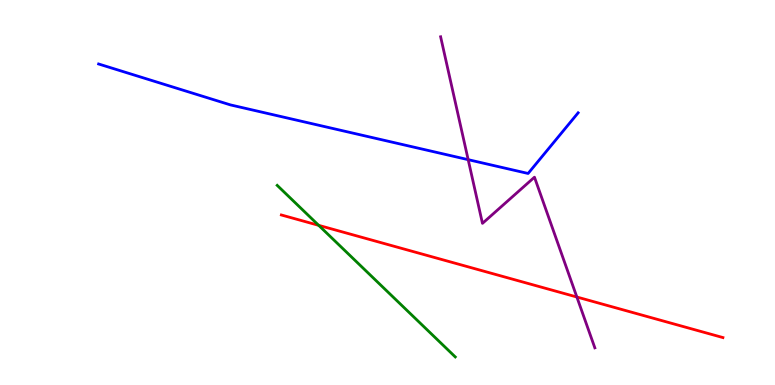[{'lines': ['blue', 'red'], 'intersections': []}, {'lines': ['green', 'red'], 'intersections': [{'x': 4.11, 'y': 4.15}]}, {'lines': ['purple', 'red'], 'intersections': [{'x': 7.44, 'y': 2.29}]}, {'lines': ['blue', 'green'], 'intersections': []}, {'lines': ['blue', 'purple'], 'intersections': [{'x': 6.04, 'y': 5.85}]}, {'lines': ['green', 'purple'], 'intersections': []}]